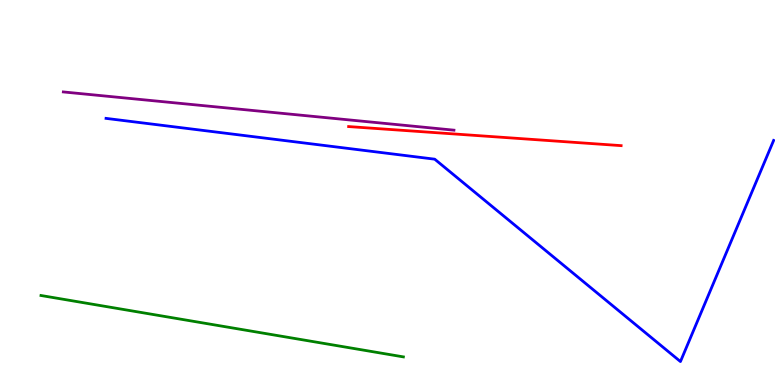[{'lines': ['blue', 'red'], 'intersections': []}, {'lines': ['green', 'red'], 'intersections': []}, {'lines': ['purple', 'red'], 'intersections': []}, {'lines': ['blue', 'green'], 'intersections': []}, {'lines': ['blue', 'purple'], 'intersections': []}, {'lines': ['green', 'purple'], 'intersections': []}]